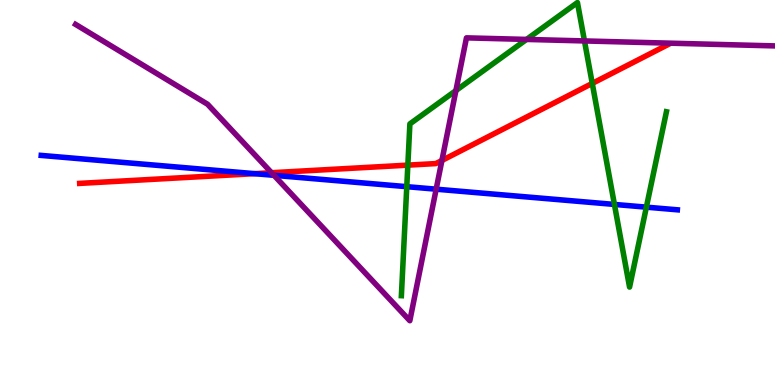[{'lines': ['blue', 'red'], 'intersections': [{'x': 3.29, 'y': 5.49}]}, {'lines': ['green', 'red'], 'intersections': [{'x': 5.26, 'y': 5.71}, {'x': 7.64, 'y': 7.83}]}, {'lines': ['purple', 'red'], 'intersections': [{'x': 3.5, 'y': 5.51}, {'x': 5.7, 'y': 5.83}]}, {'lines': ['blue', 'green'], 'intersections': [{'x': 5.25, 'y': 5.15}, {'x': 7.93, 'y': 4.69}, {'x': 8.34, 'y': 4.62}]}, {'lines': ['blue', 'purple'], 'intersections': [{'x': 3.53, 'y': 5.45}, {'x': 5.63, 'y': 5.09}]}, {'lines': ['green', 'purple'], 'intersections': [{'x': 5.88, 'y': 7.65}, {'x': 6.79, 'y': 8.98}, {'x': 7.54, 'y': 8.94}]}]